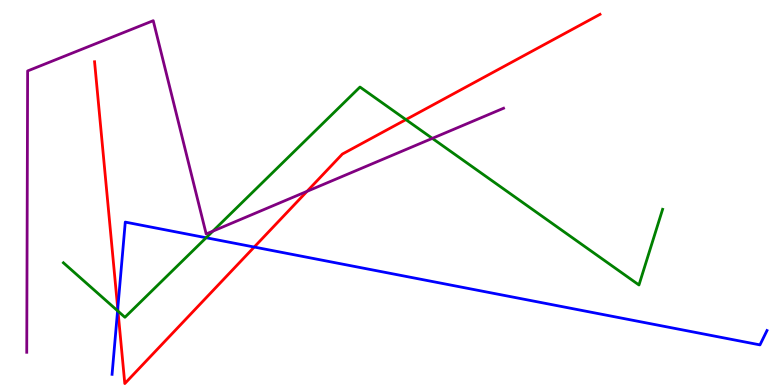[{'lines': ['blue', 'red'], 'intersections': [{'x': 1.52, 'y': 1.98}, {'x': 3.28, 'y': 3.58}]}, {'lines': ['green', 'red'], 'intersections': [{'x': 1.52, 'y': 1.92}, {'x': 5.24, 'y': 6.89}]}, {'lines': ['purple', 'red'], 'intersections': [{'x': 3.96, 'y': 5.03}]}, {'lines': ['blue', 'green'], 'intersections': [{'x': 1.52, 'y': 1.93}, {'x': 2.66, 'y': 3.82}]}, {'lines': ['blue', 'purple'], 'intersections': []}, {'lines': ['green', 'purple'], 'intersections': [{'x': 2.75, 'y': 4.0}, {'x': 5.58, 'y': 6.41}]}]